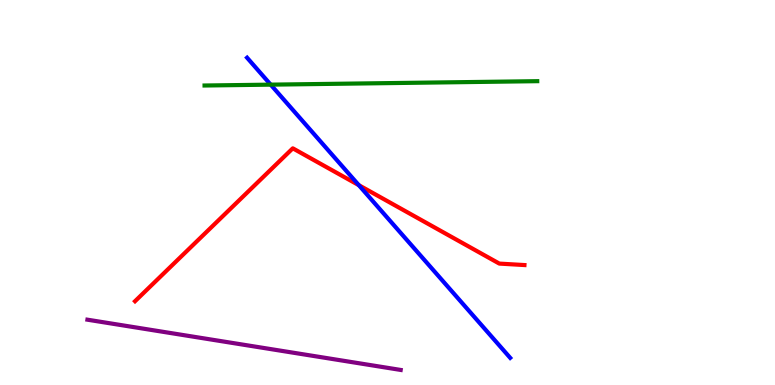[{'lines': ['blue', 'red'], 'intersections': [{'x': 4.63, 'y': 5.19}]}, {'lines': ['green', 'red'], 'intersections': []}, {'lines': ['purple', 'red'], 'intersections': []}, {'lines': ['blue', 'green'], 'intersections': [{'x': 3.49, 'y': 7.8}]}, {'lines': ['blue', 'purple'], 'intersections': []}, {'lines': ['green', 'purple'], 'intersections': []}]